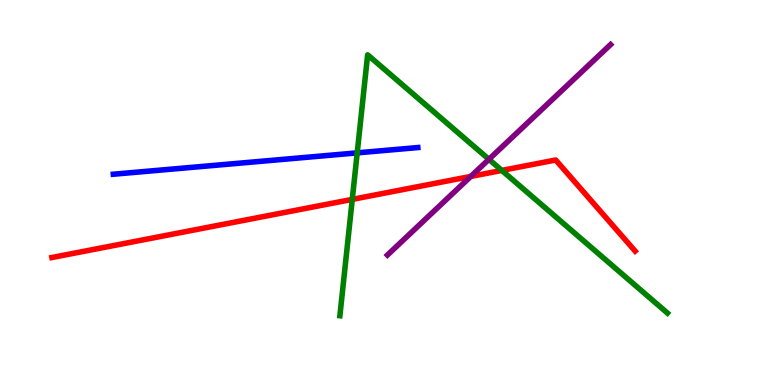[{'lines': ['blue', 'red'], 'intersections': []}, {'lines': ['green', 'red'], 'intersections': [{'x': 4.55, 'y': 4.82}, {'x': 6.48, 'y': 5.57}]}, {'lines': ['purple', 'red'], 'intersections': [{'x': 6.07, 'y': 5.42}]}, {'lines': ['blue', 'green'], 'intersections': [{'x': 4.61, 'y': 6.03}]}, {'lines': ['blue', 'purple'], 'intersections': []}, {'lines': ['green', 'purple'], 'intersections': [{'x': 6.31, 'y': 5.86}]}]